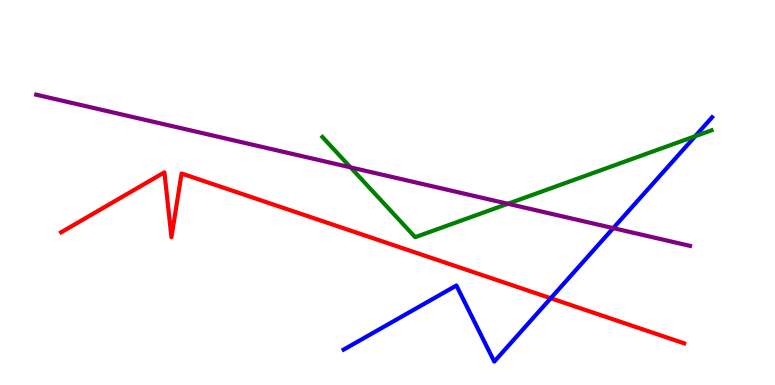[{'lines': ['blue', 'red'], 'intersections': [{'x': 7.11, 'y': 2.25}]}, {'lines': ['green', 'red'], 'intersections': []}, {'lines': ['purple', 'red'], 'intersections': []}, {'lines': ['blue', 'green'], 'intersections': [{'x': 8.97, 'y': 6.46}]}, {'lines': ['blue', 'purple'], 'intersections': [{'x': 7.91, 'y': 4.07}]}, {'lines': ['green', 'purple'], 'intersections': [{'x': 4.52, 'y': 5.65}, {'x': 6.55, 'y': 4.71}]}]